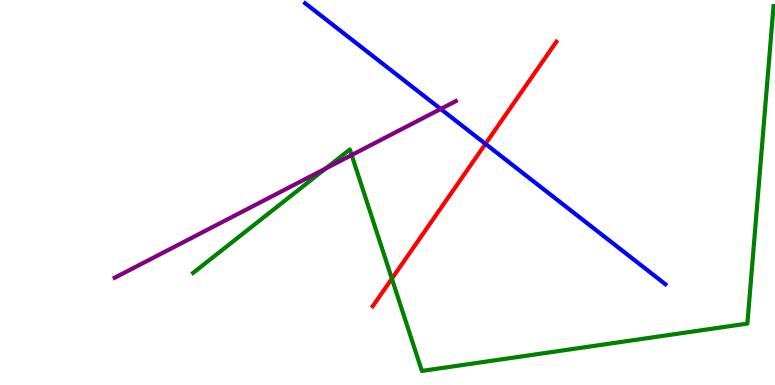[{'lines': ['blue', 'red'], 'intersections': [{'x': 6.26, 'y': 6.26}]}, {'lines': ['green', 'red'], 'intersections': [{'x': 5.06, 'y': 2.76}]}, {'lines': ['purple', 'red'], 'intersections': []}, {'lines': ['blue', 'green'], 'intersections': []}, {'lines': ['blue', 'purple'], 'intersections': [{'x': 5.69, 'y': 7.17}]}, {'lines': ['green', 'purple'], 'intersections': [{'x': 4.2, 'y': 5.62}, {'x': 4.54, 'y': 5.97}]}]